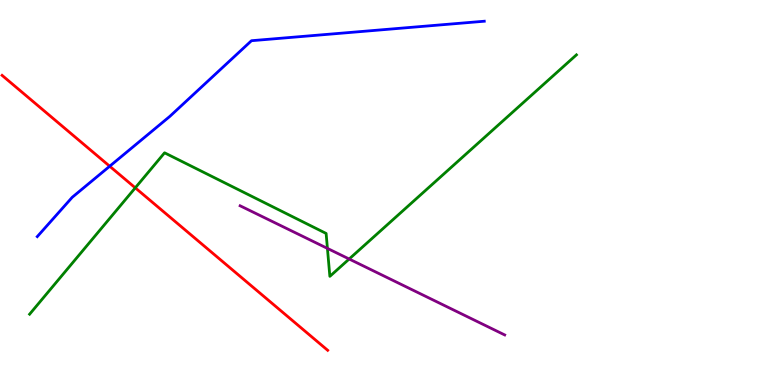[{'lines': ['blue', 'red'], 'intersections': [{'x': 1.42, 'y': 5.68}]}, {'lines': ['green', 'red'], 'intersections': [{'x': 1.75, 'y': 5.12}]}, {'lines': ['purple', 'red'], 'intersections': []}, {'lines': ['blue', 'green'], 'intersections': []}, {'lines': ['blue', 'purple'], 'intersections': []}, {'lines': ['green', 'purple'], 'intersections': [{'x': 4.22, 'y': 3.55}, {'x': 4.51, 'y': 3.27}]}]